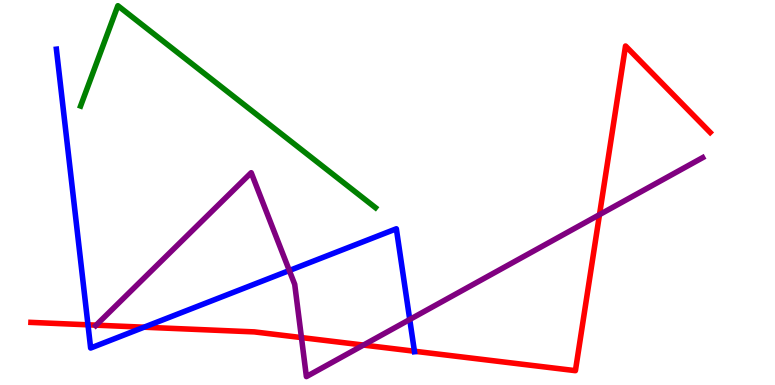[{'lines': ['blue', 'red'], 'intersections': [{'x': 1.14, 'y': 1.56}, {'x': 1.86, 'y': 1.5}, {'x': 5.35, 'y': 0.877}]}, {'lines': ['green', 'red'], 'intersections': []}, {'lines': ['purple', 'red'], 'intersections': [{'x': 1.24, 'y': 1.55}, {'x': 3.89, 'y': 1.23}, {'x': 4.69, 'y': 1.04}, {'x': 7.74, 'y': 4.42}]}, {'lines': ['blue', 'green'], 'intersections': []}, {'lines': ['blue', 'purple'], 'intersections': [{'x': 3.73, 'y': 2.97}, {'x': 5.29, 'y': 1.7}]}, {'lines': ['green', 'purple'], 'intersections': []}]